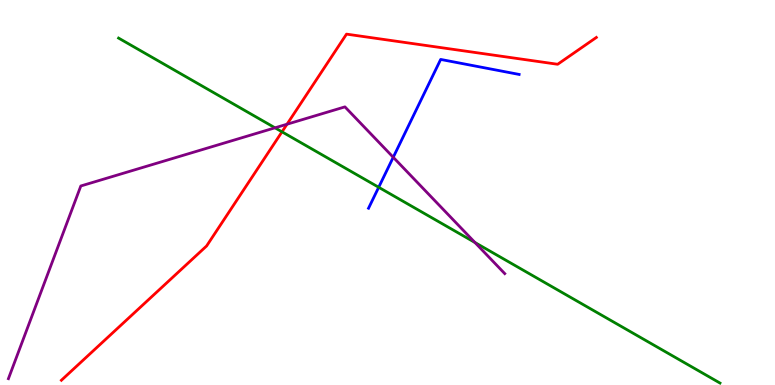[{'lines': ['blue', 'red'], 'intersections': []}, {'lines': ['green', 'red'], 'intersections': [{'x': 3.64, 'y': 6.58}]}, {'lines': ['purple', 'red'], 'intersections': [{'x': 3.7, 'y': 6.77}]}, {'lines': ['blue', 'green'], 'intersections': [{'x': 4.89, 'y': 5.14}]}, {'lines': ['blue', 'purple'], 'intersections': [{'x': 5.07, 'y': 5.91}]}, {'lines': ['green', 'purple'], 'intersections': [{'x': 3.55, 'y': 6.68}, {'x': 6.13, 'y': 3.7}]}]